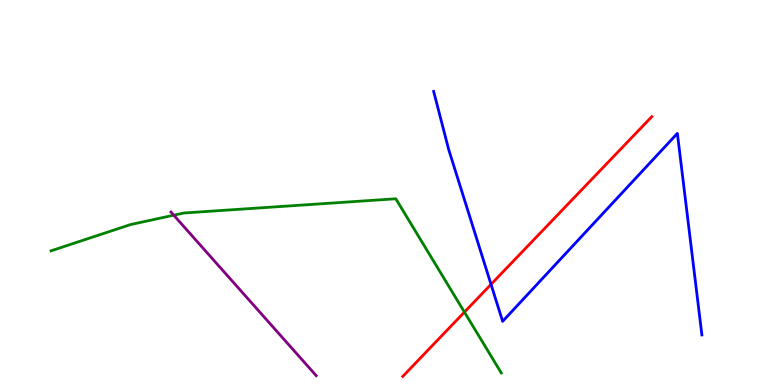[{'lines': ['blue', 'red'], 'intersections': [{'x': 6.34, 'y': 2.61}]}, {'lines': ['green', 'red'], 'intersections': [{'x': 5.99, 'y': 1.89}]}, {'lines': ['purple', 'red'], 'intersections': []}, {'lines': ['blue', 'green'], 'intersections': []}, {'lines': ['blue', 'purple'], 'intersections': []}, {'lines': ['green', 'purple'], 'intersections': [{'x': 2.24, 'y': 4.41}]}]